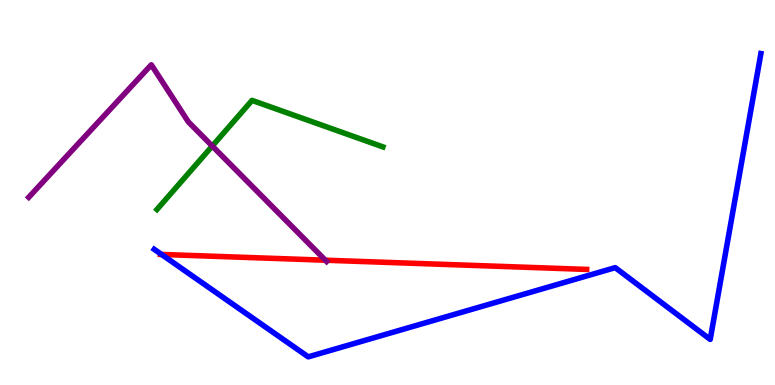[{'lines': ['blue', 'red'], 'intersections': [{'x': 2.08, 'y': 3.39}]}, {'lines': ['green', 'red'], 'intersections': []}, {'lines': ['purple', 'red'], 'intersections': [{'x': 4.2, 'y': 3.24}]}, {'lines': ['blue', 'green'], 'intersections': []}, {'lines': ['blue', 'purple'], 'intersections': []}, {'lines': ['green', 'purple'], 'intersections': [{'x': 2.74, 'y': 6.21}]}]